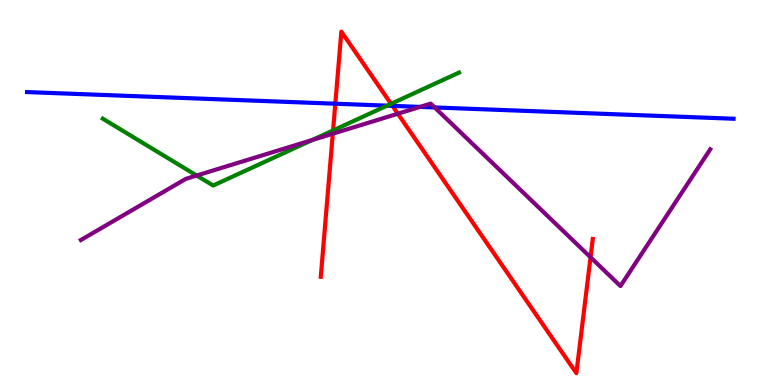[{'lines': ['blue', 'red'], 'intersections': [{'x': 4.33, 'y': 7.31}, {'x': 5.06, 'y': 7.25}]}, {'lines': ['green', 'red'], 'intersections': [{'x': 4.3, 'y': 6.61}, {'x': 5.05, 'y': 7.3}]}, {'lines': ['purple', 'red'], 'intersections': [{'x': 4.29, 'y': 6.53}, {'x': 5.13, 'y': 7.05}, {'x': 7.62, 'y': 3.32}]}, {'lines': ['blue', 'green'], 'intersections': [{'x': 4.99, 'y': 7.26}]}, {'lines': ['blue', 'purple'], 'intersections': [{'x': 5.42, 'y': 7.22}, {'x': 5.61, 'y': 7.21}]}, {'lines': ['green', 'purple'], 'intersections': [{'x': 2.54, 'y': 5.44}, {'x': 4.03, 'y': 6.36}]}]